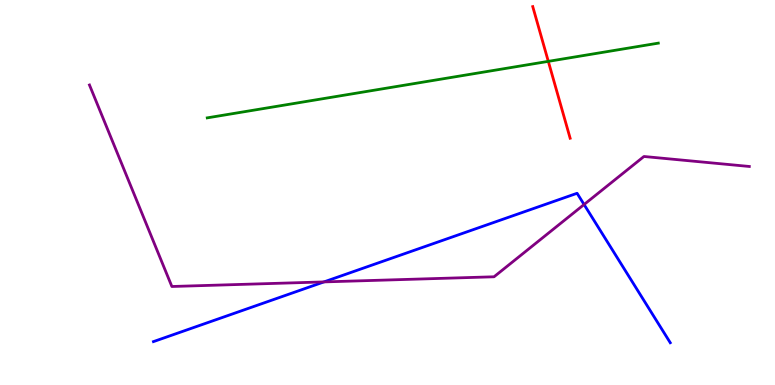[{'lines': ['blue', 'red'], 'intersections': []}, {'lines': ['green', 'red'], 'intersections': [{'x': 7.07, 'y': 8.41}]}, {'lines': ['purple', 'red'], 'intersections': []}, {'lines': ['blue', 'green'], 'intersections': []}, {'lines': ['blue', 'purple'], 'intersections': [{'x': 4.18, 'y': 2.68}, {'x': 7.54, 'y': 4.69}]}, {'lines': ['green', 'purple'], 'intersections': []}]